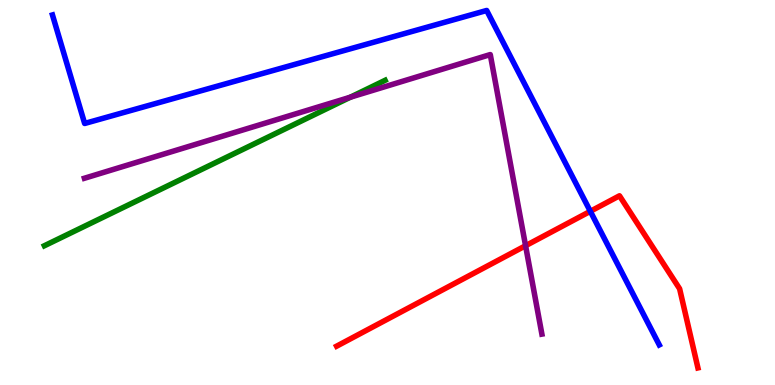[{'lines': ['blue', 'red'], 'intersections': [{'x': 7.62, 'y': 4.51}]}, {'lines': ['green', 'red'], 'intersections': []}, {'lines': ['purple', 'red'], 'intersections': [{'x': 6.78, 'y': 3.62}]}, {'lines': ['blue', 'green'], 'intersections': []}, {'lines': ['blue', 'purple'], 'intersections': []}, {'lines': ['green', 'purple'], 'intersections': [{'x': 4.52, 'y': 7.47}]}]